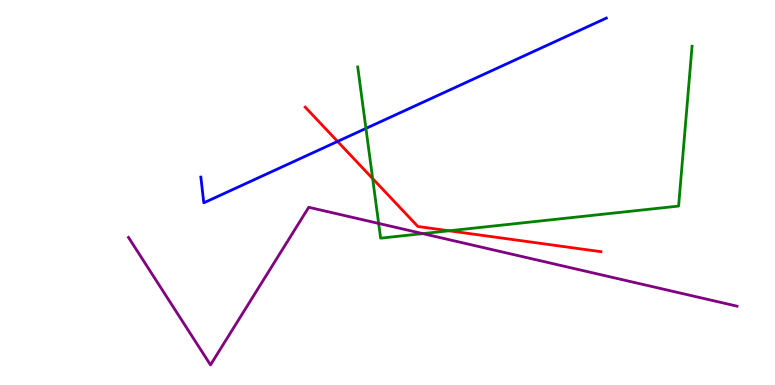[{'lines': ['blue', 'red'], 'intersections': [{'x': 4.36, 'y': 6.33}]}, {'lines': ['green', 'red'], 'intersections': [{'x': 4.81, 'y': 5.36}, {'x': 5.79, 'y': 4.01}]}, {'lines': ['purple', 'red'], 'intersections': []}, {'lines': ['blue', 'green'], 'intersections': [{'x': 4.72, 'y': 6.66}]}, {'lines': ['blue', 'purple'], 'intersections': []}, {'lines': ['green', 'purple'], 'intersections': [{'x': 4.89, 'y': 4.2}, {'x': 5.46, 'y': 3.93}]}]